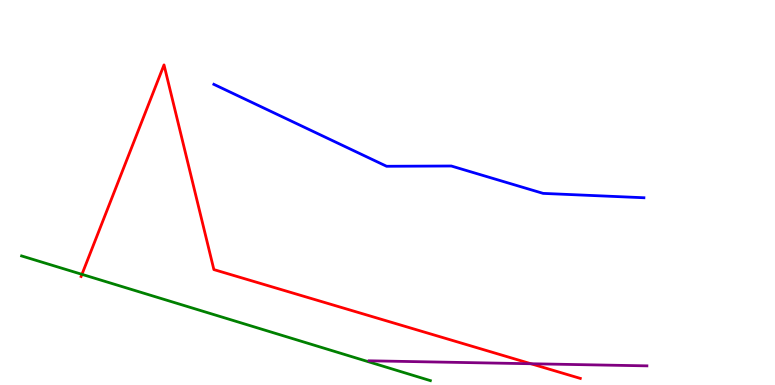[{'lines': ['blue', 'red'], 'intersections': []}, {'lines': ['green', 'red'], 'intersections': [{'x': 1.06, 'y': 2.87}]}, {'lines': ['purple', 'red'], 'intersections': [{'x': 6.85, 'y': 0.552}]}, {'lines': ['blue', 'green'], 'intersections': []}, {'lines': ['blue', 'purple'], 'intersections': []}, {'lines': ['green', 'purple'], 'intersections': []}]